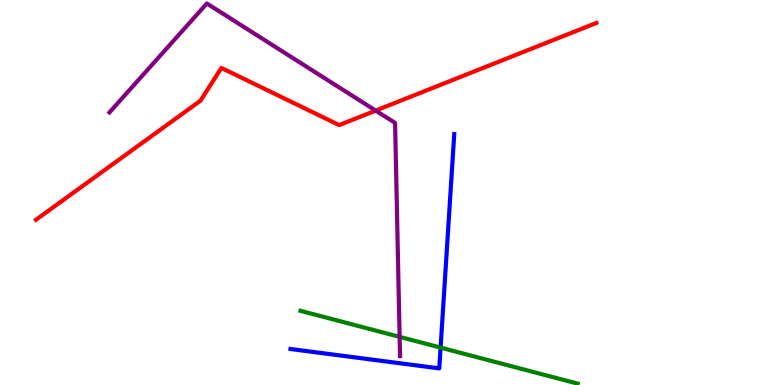[{'lines': ['blue', 'red'], 'intersections': []}, {'lines': ['green', 'red'], 'intersections': []}, {'lines': ['purple', 'red'], 'intersections': [{'x': 4.85, 'y': 7.13}]}, {'lines': ['blue', 'green'], 'intersections': [{'x': 5.69, 'y': 0.971}]}, {'lines': ['blue', 'purple'], 'intersections': []}, {'lines': ['green', 'purple'], 'intersections': [{'x': 5.16, 'y': 1.25}]}]